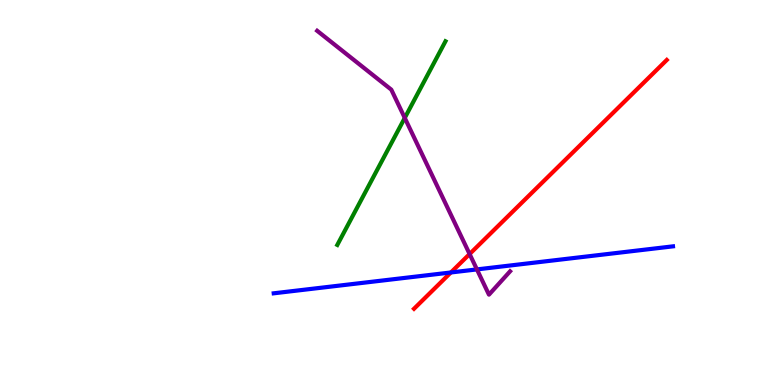[{'lines': ['blue', 'red'], 'intersections': [{'x': 5.82, 'y': 2.92}]}, {'lines': ['green', 'red'], 'intersections': []}, {'lines': ['purple', 'red'], 'intersections': [{'x': 6.06, 'y': 3.4}]}, {'lines': ['blue', 'green'], 'intersections': []}, {'lines': ['blue', 'purple'], 'intersections': [{'x': 6.15, 'y': 3.0}]}, {'lines': ['green', 'purple'], 'intersections': [{'x': 5.22, 'y': 6.94}]}]